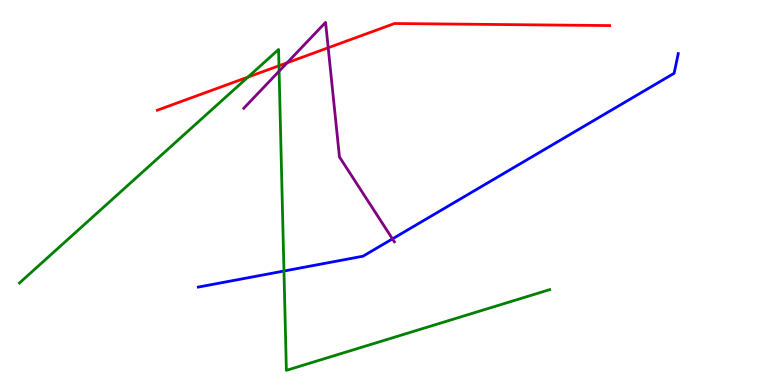[{'lines': ['blue', 'red'], 'intersections': []}, {'lines': ['green', 'red'], 'intersections': [{'x': 3.2, 'y': 8.0}, {'x': 3.6, 'y': 8.29}]}, {'lines': ['purple', 'red'], 'intersections': [{'x': 3.7, 'y': 8.37}, {'x': 4.23, 'y': 8.76}]}, {'lines': ['blue', 'green'], 'intersections': [{'x': 3.66, 'y': 2.96}]}, {'lines': ['blue', 'purple'], 'intersections': [{'x': 5.06, 'y': 3.8}]}, {'lines': ['green', 'purple'], 'intersections': [{'x': 3.6, 'y': 8.15}]}]